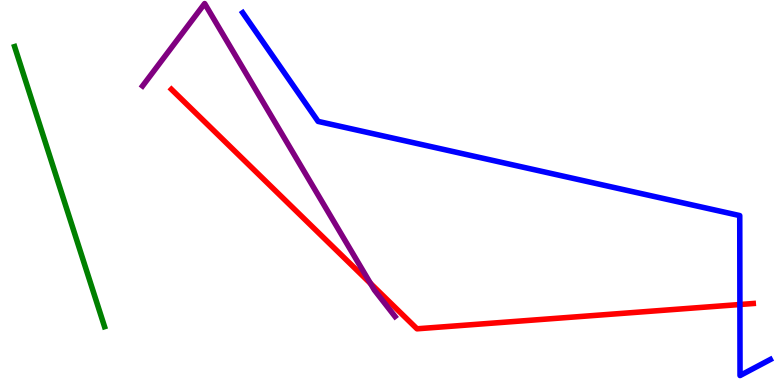[{'lines': ['blue', 'red'], 'intersections': [{'x': 9.55, 'y': 2.09}]}, {'lines': ['green', 'red'], 'intersections': []}, {'lines': ['purple', 'red'], 'intersections': [{'x': 4.78, 'y': 2.64}]}, {'lines': ['blue', 'green'], 'intersections': []}, {'lines': ['blue', 'purple'], 'intersections': []}, {'lines': ['green', 'purple'], 'intersections': []}]